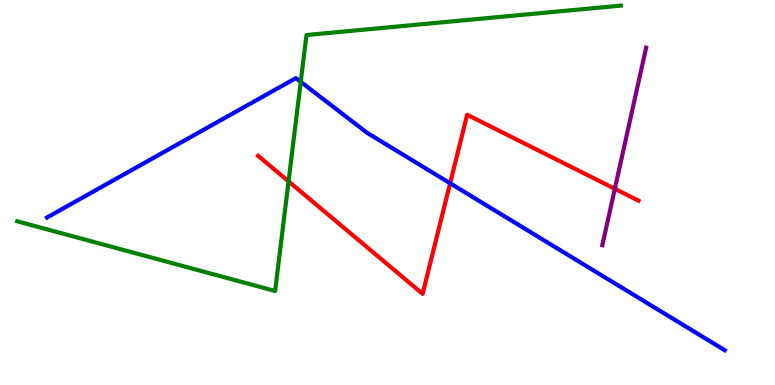[{'lines': ['blue', 'red'], 'intersections': [{'x': 5.81, 'y': 5.24}]}, {'lines': ['green', 'red'], 'intersections': [{'x': 3.72, 'y': 5.29}]}, {'lines': ['purple', 'red'], 'intersections': [{'x': 7.93, 'y': 5.1}]}, {'lines': ['blue', 'green'], 'intersections': [{'x': 3.88, 'y': 7.87}]}, {'lines': ['blue', 'purple'], 'intersections': []}, {'lines': ['green', 'purple'], 'intersections': []}]